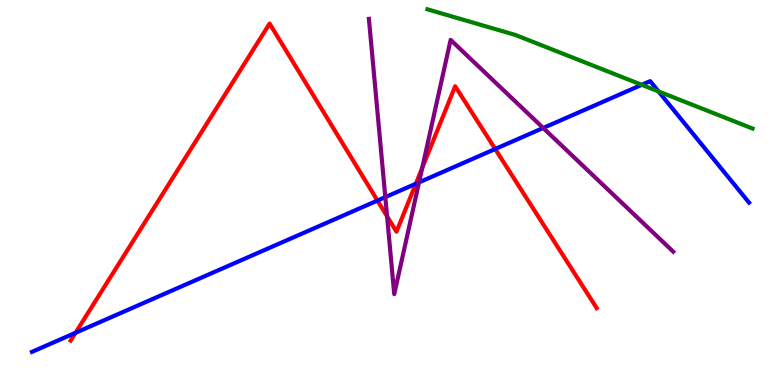[{'lines': ['blue', 'red'], 'intersections': [{'x': 0.975, 'y': 1.36}, {'x': 4.87, 'y': 4.79}, {'x': 5.37, 'y': 5.23}, {'x': 6.39, 'y': 6.13}]}, {'lines': ['green', 'red'], 'intersections': []}, {'lines': ['purple', 'red'], 'intersections': [{'x': 4.99, 'y': 4.38}, {'x': 5.45, 'y': 5.64}]}, {'lines': ['blue', 'green'], 'intersections': [{'x': 8.28, 'y': 7.8}, {'x': 8.5, 'y': 7.63}]}, {'lines': ['blue', 'purple'], 'intersections': [{'x': 4.97, 'y': 4.88}, {'x': 5.41, 'y': 5.26}, {'x': 7.01, 'y': 6.68}]}, {'lines': ['green', 'purple'], 'intersections': []}]